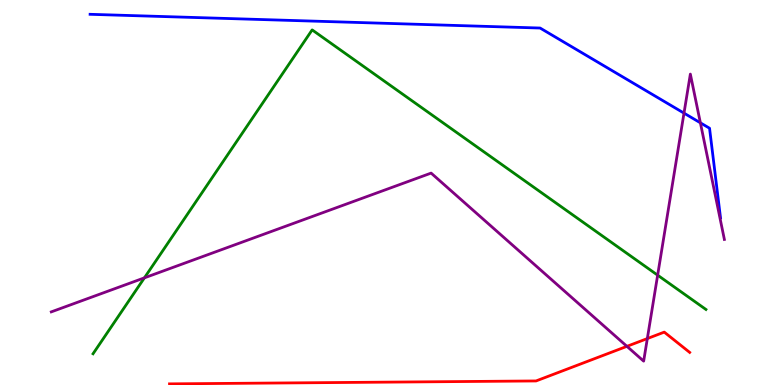[{'lines': ['blue', 'red'], 'intersections': []}, {'lines': ['green', 'red'], 'intersections': []}, {'lines': ['purple', 'red'], 'intersections': [{'x': 8.09, 'y': 1.0}, {'x': 8.35, 'y': 1.21}]}, {'lines': ['blue', 'green'], 'intersections': []}, {'lines': ['blue', 'purple'], 'intersections': [{'x': 8.83, 'y': 7.06}, {'x': 9.04, 'y': 6.81}]}, {'lines': ['green', 'purple'], 'intersections': [{'x': 1.86, 'y': 2.78}, {'x': 8.49, 'y': 2.85}]}]